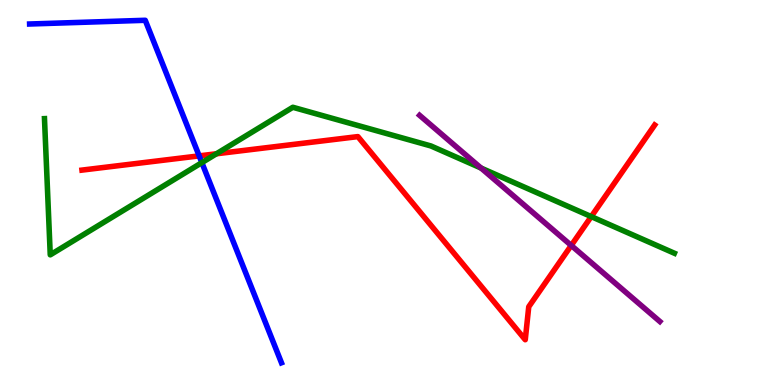[{'lines': ['blue', 'red'], 'intersections': [{'x': 2.57, 'y': 5.95}]}, {'lines': ['green', 'red'], 'intersections': [{'x': 2.79, 'y': 6.01}, {'x': 7.63, 'y': 4.37}]}, {'lines': ['purple', 'red'], 'intersections': [{'x': 7.37, 'y': 3.62}]}, {'lines': ['blue', 'green'], 'intersections': [{'x': 2.6, 'y': 5.78}]}, {'lines': ['blue', 'purple'], 'intersections': []}, {'lines': ['green', 'purple'], 'intersections': [{'x': 6.21, 'y': 5.64}]}]